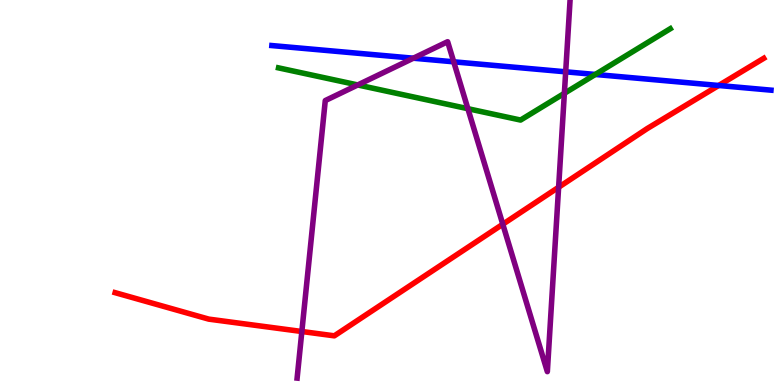[{'lines': ['blue', 'red'], 'intersections': [{'x': 9.27, 'y': 7.78}]}, {'lines': ['green', 'red'], 'intersections': []}, {'lines': ['purple', 'red'], 'intersections': [{'x': 3.89, 'y': 1.39}, {'x': 6.49, 'y': 4.18}, {'x': 7.21, 'y': 5.14}]}, {'lines': ['blue', 'green'], 'intersections': [{'x': 7.68, 'y': 8.07}]}, {'lines': ['blue', 'purple'], 'intersections': [{'x': 5.33, 'y': 8.49}, {'x': 5.85, 'y': 8.39}, {'x': 7.3, 'y': 8.13}]}, {'lines': ['green', 'purple'], 'intersections': [{'x': 4.62, 'y': 7.79}, {'x': 6.04, 'y': 7.18}, {'x': 7.28, 'y': 7.58}]}]